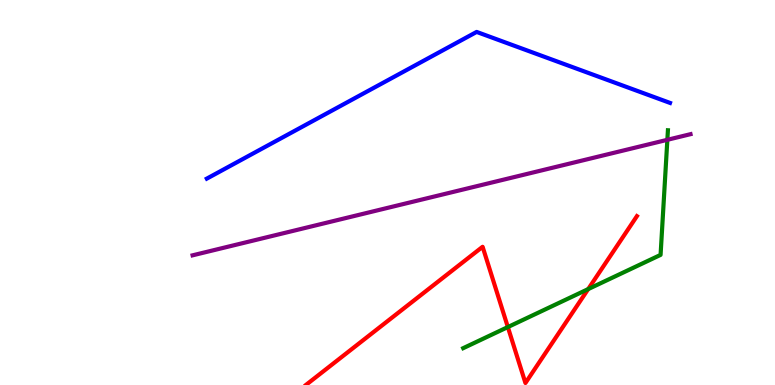[{'lines': ['blue', 'red'], 'intersections': []}, {'lines': ['green', 'red'], 'intersections': [{'x': 6.55, 'y': 1.5}, {'x': 7.59, 'y': 2.49}]}, {'lines': ['purple', 'red'], 'intersections': []}, {'lines': ['blue', 'green'], 'intersections': []}, {'lines': ['blue', 'purple'], 'intersections': []}, {'lines': ['green', 'purple'], 'intersections': [{'x': 8.61, 'y': 6.37}]}]